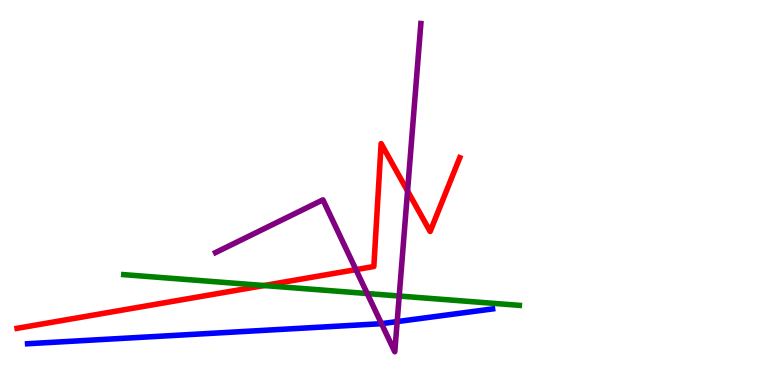[{'lines': ['blue', 'red'], 'intersections': []}, {'lines': ['green', 'red'], 'intersections': [{'x': 3.41, 'y': 2.58}]}, {'lines': ['purple', 'red'], 'intersections': [{'x': 4.59, 'y': 3.0}, {'x': 5.26, 'y': 5.04}]}, {'lines': ['blue', 'green'], 'intersections': []}, {'lines': ['blue', 'purple'], 'intersections': [{'x': 4.92, 'y': 1.59}, {'x': 5.12, 'y': 1.65}]}, {'lines': ['green', 'purple'], 'intersections': [{'x': 4.74, 'y': 2.38}, {'x': 5.15, 'y': 2.31}]}]